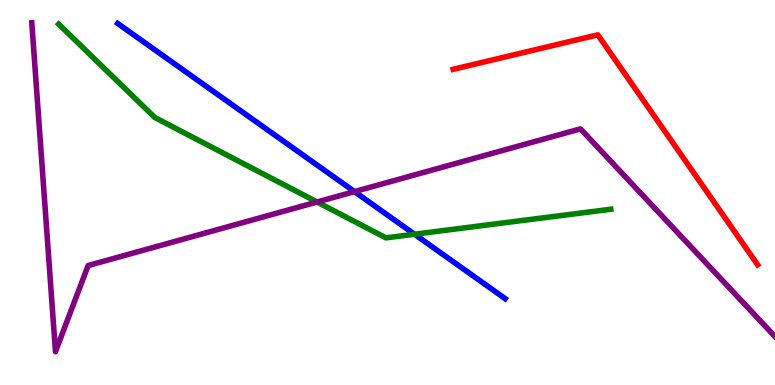[{'lines': ['blue', 'red'], 'intersections': []}, {'lines': ['green', 'red'], 'intersections': []}, {'lines': ['purple', 'red'], 'intersections': []}, {'lines': ['blue', 'green'], 'intersections': [{'x': 5.35, 'y': 3.92}]}, {'lines': ['blue', 'purple'], 'intersections': [{'x': 4.57, 'y': 5.02}]}, {'lines': ['green', 'purple'], 'intersections': [{'x': 4.09, 'y': 4.75}]}]